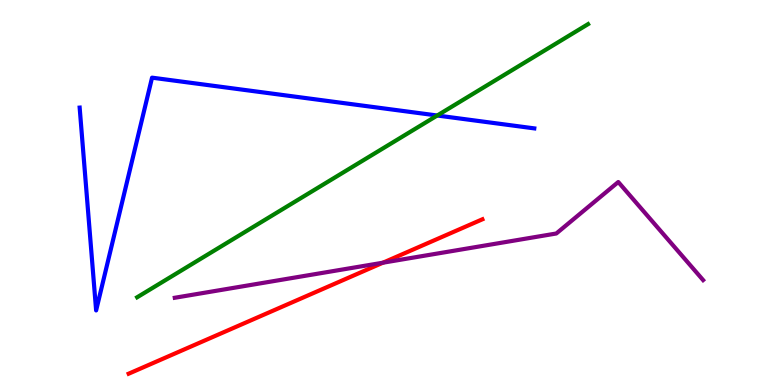[{'lines': ['blue', 'red'], 'intersections': []}, {'lines': ['green', 'red'], 'intersections': []}, {'lines': ['purple', 'red'], 'intersections': [{'x': 4.94, 'y': 3.18}]}, {'lines': ['blue', 'green'], 'intersections': [{'x': 5.64, 'y': 7.0}]}, {'lines': ['blue', 'purple'], 'intersections': []}, {'lines': ['green', 'purple'], 'intersections': []}]